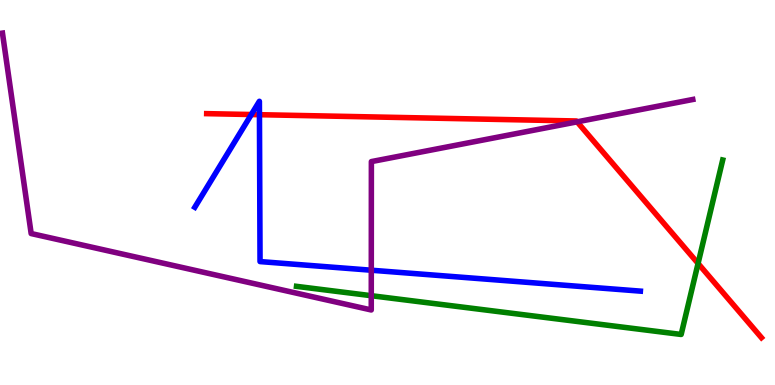[{'lines': ['blue', 'red'], 'intersections': [{'x': 3.24, 'y': 7.03}, {'x': 3.35, 'y': 7.02}]}, {'lines': ['green', 'red'], 'intersections': [{'x': 9.01, 'y': 3.16}]}, {'lines': ['purple', 'red'], 'intersections': [{'x': 7.45, 'y': 6.84}]}, {'lines': ['blue', 'green'], 'intersections': []}, {'lines': ['blue', 'purple'], 'intersections': [{'x': 4.79, 'y': 2.98}]}, {'lines': ['green', 'purple'], 'intersections': [{'x': 4.79, 'y': 2.32}]}]